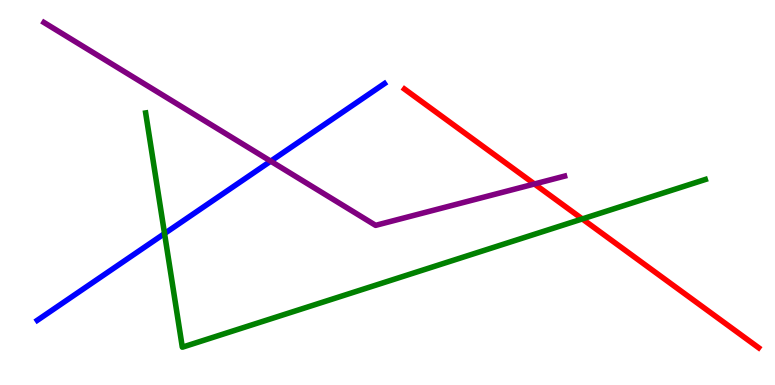[{'lines': ['blue', 'red'], 'intersections': []}, {'lines': ['green', 'red'], 'intersections': [{'x': 7.51, 'y': 4.31}]}, {'lines': ['purple', 'red'], 'intersections': [{'x': 6.9, 'y': 5.22}]}, {'lines': ['blue', 'green'], 'intersections': [{'x': 2.12, 'y': 3.93}]}, {'lines': ['blue', 'purple'], 'intersections': [{'x': 3.49, 'y': 5.81}]}, {'lines': ['green', 'purple'], 'intersections': []}]